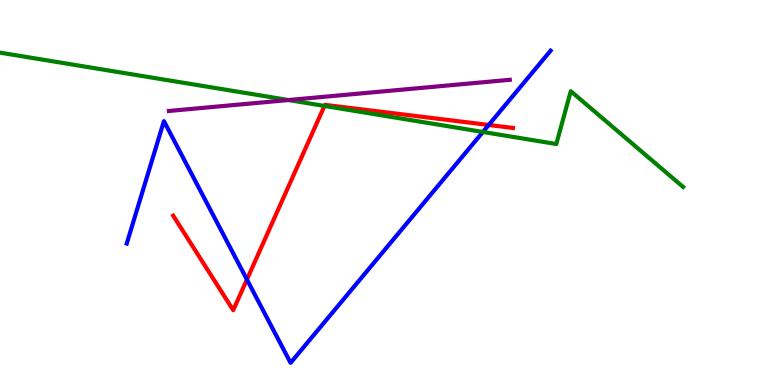[{'lines': ['blue', 'red'], 'intersections': [{'x': 3.19, 'y': 2.74}, {'x': 6.31, 'y': 6.75}]}, {'lines': ['green', 'red'], 'intersections': [{'x': 4.19, 'y': 7.25}]}, {'lines': ['purple', 'red'], 'intersections': []}, {'lines': ['blue', 'green'], 'intersections': [{'x': 6.23, 'y': 6.57}]}, {'lines': ['blue', 'purple'], 'intersections': []}, {'lines': ['green', 'purple'], 'intersections': [{'x': 3.72, 'y': 7.4}]}]